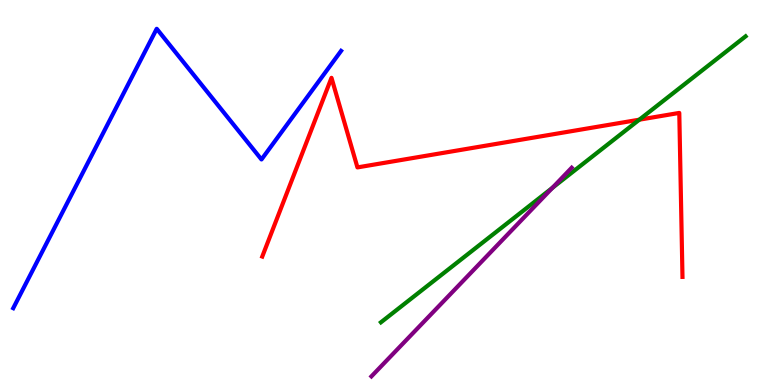[{'lines': ['blue', 'red'], 'intersections': []}, {'lines': ['green', 'red'], 'intersections': [{'x': 8.25, 'y': 6.89}]}, {'lines': ['purple', 'red'], 'intersections': []}, {'lines': ['blue', 'green'], 'intersections': []}, {'lines': ['blue', 'purple'], 'intersections': []}, {'lines': ['green', 'purple'], 'intersections': [{'x': 7.13, 'y': 5.12}]}]